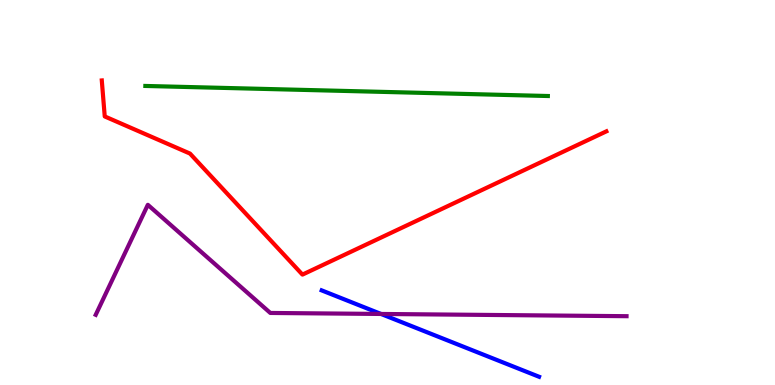[{'lines': ['blue', 'red'], 'intersections': []}, {'lines': ['green', 'red'], 'intersections': []}, {'lines': ['purple', 'red'], 'intersections': []}, {'lines': ['blue', 'green'], 'intersections': []}, {'lines': ['blue', 'purple'], 'intersections': [{'x': 4.92, 'y': 1.85}]}, {'lines': ['green', 'purple'], 'intersections': []}]